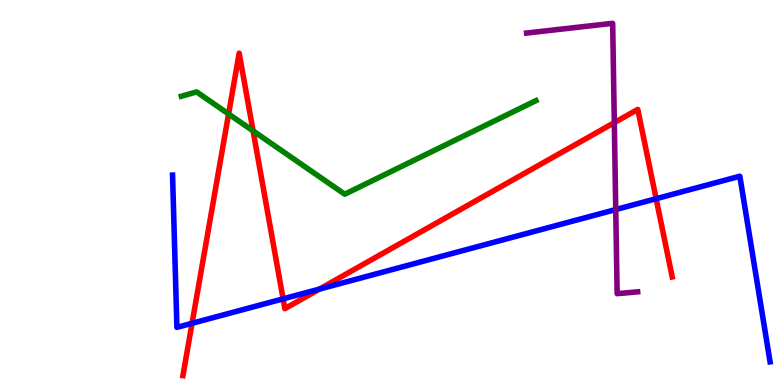[{'lines': ['blue', 'red'], 'intersections': [{'x': 2.48, 'y': 1.6}, {'x': 3.65, 'y': 2.24}, {'x': 4.12, 'y': 2.49}, {'x': 8.47, 'y': 4.84}]}, {'lines': ['green', 'red'], 'intersections': [{'x': 2.95, 'y': 7.04}, {'x': 3.27, 'y': 6.6}]}, {'lines': ['purple', 'red'], 'intersections': [{'x': 7.93, 'y': 6.81}]}, {'lines': ['blue', 'green'], 'intersections': []}, {'lines': ['blue', 'purple'], 'intersections': [{'x': 7.95, 'y': 4.56}]}, {'lines': ['green', 'purple'], 'intersections': []}]